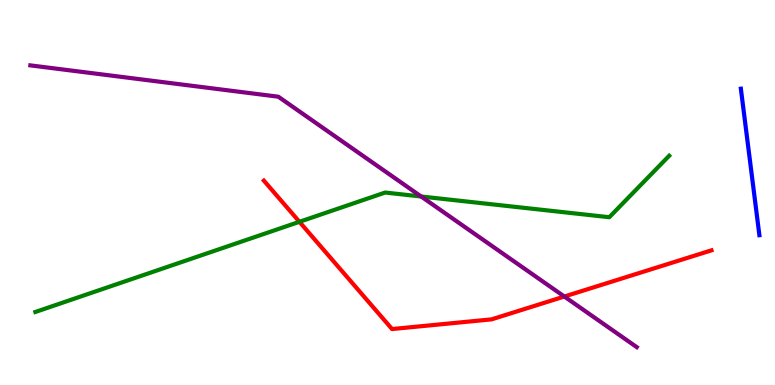[{'lines': ['blue', 'red'], 'intersections': []}, {'lines': ['green', 'red'], 'intersections': [{'x': 3.86, 'y': 4.24}]}, {'lines': ['purple', 'red'], 'intersections': [{'x': 7.28, 'y': 2.3}]}, {'lines': ['blue', 'green'], 'intersections': []}, {'lines': ['blue', 'purple'], 'intersections': []}, {'lines': ['green', 'purple'], 'intersections': [{'x': 5.43, 'y': 4.9}]}]